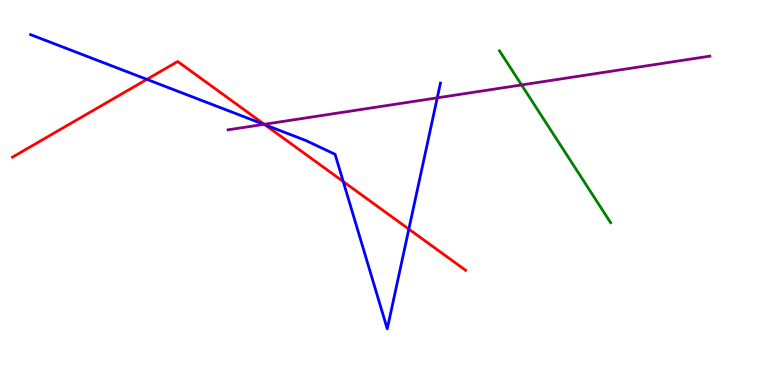[{'lines': ['blue', 'red'], 'intersections': [{'x': 1.89, 'y': 7.94}, {'x': 3.42, 'y': 6.76}, {'x': 4.43, 'y': 5.28}, {'x': 5.28, 'y': 4.05}]}, {'lines': ['green', 'red'], 'intersections': []}, {'lines': ['purple', 'red'], 'intersections': [{'x': 3.41, 'y': 6.77}]}, {'lines': ['blue', 'green'], 'intersections': []}, {'lines': ['blue', 'purple'], 'intersections': [{'x': 3.4, 'y': 6.77}, {'x': 5.64, 'y': 7.46}]}, {'lines': ['green', 'purple'], 'intersections': [{'x': 6.73, 'y': 7.79}]}]